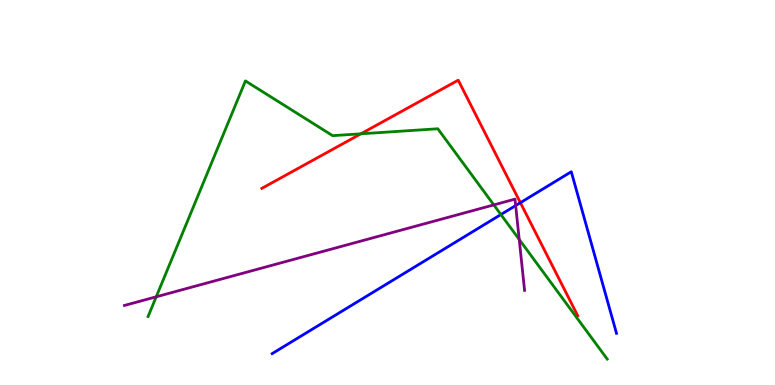[{'lines': ['blue', 'red'], 'intersections': [{'x': 6.71, 'y': 4.74}]}, {'lines': ['green', 'red'], 'intersections': [{'x': 4.66, 'y': 6.52}]}, {'lines': ['purple', 'red'], 'intersections': []}, {'lines': ['blue', 'green'], 'intersections': [{'x': 6.46, 'y': 4.43}]}, {'lines': ['blue', 'purple'], 'intersections': [{'x': 6.65, 'y': 4.66}]}, {'lines': ['green', 'purple'], 'intersections': [{'x': 2.02, 'y': 2.29}, {'x': 6.37, 'y': 4.68}, {'x': 6.7, 'y': 3.78}]}]